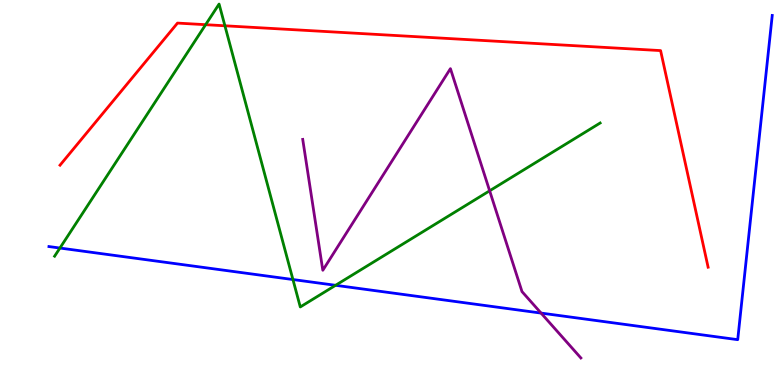[{'lines': ['blue', 'red'], 'intersections': []}, {'lines': ['green', 'red'], 'intersections': [{'x': 2.65, 'y': 9.36}, {'x': 2.9, 'y': 9.33}]}, {'lines': ['purple', 'red'], 'intersections': []}, {'lines': ['blue', 'green'], 'intersections': [{'x': 0.773, 'y': 3.56}, {'x': 3.78, 'y': 2.74}, {'x': 4.33, 'y': 2.59}]}, {'lines': ['blue', 'purple'], 'intersections': [{'x': 6.98, 'y': 1.87}]}, {'lines': ['green', 'purple'], 'intersections': [{'x': 6.32, 'y': 5.04}]}]